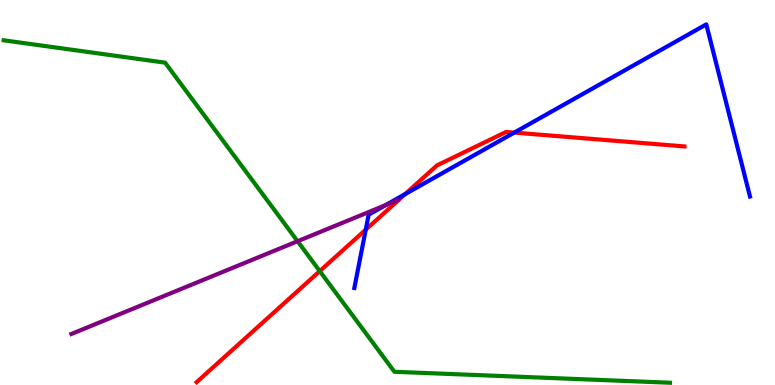[{'lines': ['blue', 'red'], 'intersections': [{'x': 4.72, 'y': 4.04}, {'x': 5.23, 'y': 4.96}, {'x': 6.64, 'y': 6.56}]}, {'lines': ['green', 'red'], 'intersections': [{'x': 4.13, 'y': 2.96}]}, {'lines': ['purple', 'red'], 'intersections': []}, {'lines': ['blue', 'green'], 'intersections': []}, {'lines': ['blue', 'purple'], 'intersections': [{'x': 4.97, 'y': 4.67}]}, {'lines': ['green', 'purple'], 'intersections': [{'x': 3.84, 'y': 3.73}]}]